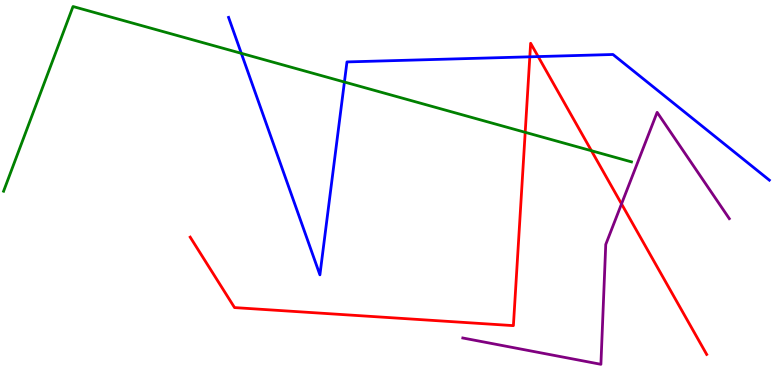[{'lines': ['blue', 'red'], 'intersections': [{'x': 6.84, 'y': 8.52}, {'x': 6.94, 'y': 8.53}]}, {'lines': ['green', 'red'], 'intersections': [{'x': 6.78, 'y': 6.56}, {'x': 7.63, 'y': 6.08}]}, {'lines': ['purple', 'red'], 'intersections': [{'x': 8.02, 'y': 4.7}]}, {'lines': ['blue', 'green'], 'intersections': [{'x': 3.11, 'y': 8.61}, {'x': 4.44, 'y': 7.87}]}, {'lines': ['blue', 'purple'], 'intersections': []}, {'lines': ['green', 'purple'], 'intersections': []}]